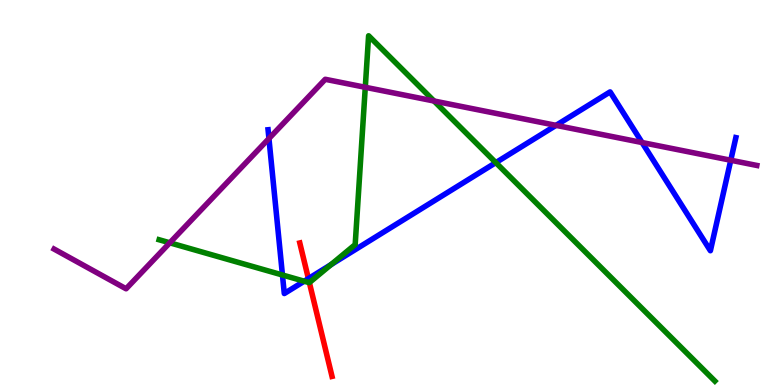[{'lines': ['blue', 'red'], 'intersections': [{'x': 3.98, 'y': 2.76}]}, {'lines': ['green', 'red'], 'intersections': [{'x': 3.99, 'y': 2.66}]}, {'lines': ['purple', 'red'], 'intersections': []}, {'lines': ['blue', 'green'], 'intersections': [{'x': 3.64, 'y': 2.86}, {'x': 3.93, 'y': 2.7}, {'x': 4.27, 'y': 3.13}, {'x': 6.4, 'y': 5.78}]}, {'lines': ['blue', 'purple'], 'intersections': [{'x': 3.47, 'y': 6.4}, {'x': 7.17, 'y': 6.74}, {'x': 8.28, 'y': 6.3}, {'x': 9.43, 'y': 5.84}]}, {'lines': ['green', 'purple'], 'intersections': [{'x': 2.19, 'y': 3.69}, {'x': 4.71, 'y': 7.73}, {'x': 5.6, 'y': 7.38}]}]